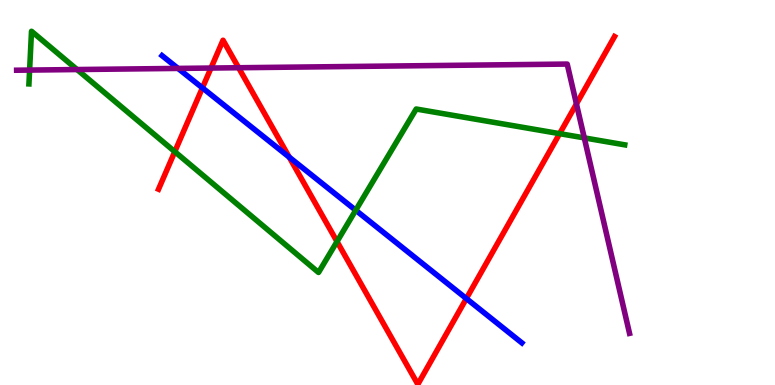[{'lines': ['blue', 'red'], 'intersections': [{'x': 2.61, 'y': 7.72}, {'x': 3.73, 'y': 5.92}, {'x': 6.02, 'y': 2.25}]}, {'lines': ['green', 'red'], 'intersections': [{'x': 2.26, 'y': 6.06}, {'x': 4.35, 'y': 3.73}, {'x': 7.22, 'y': 6.53}]}, {'lines': ['purple', 'red'], 'intersections': [{'x': 2.72, 'y': 8.23}, {'x': 3.08, 'y': 8.24}, {'x': 7.44, 'y': 7.3}]}, {'lines': ['blue', 'green'], 'intersections': [{'x': 4.59, 'y': 4.54}]}, {'lines': ['blue', 'purple'], 'intersections': [{'x': 2.3, 'y': 8.22}]}, {'lines': ['green', 'purple'], 'intersections': [{'x': 0.382, 'y': 8.18}, {'x': 0.994, 'y': 8.19}, {'x': 7.54, 'y': 6.42}]}]